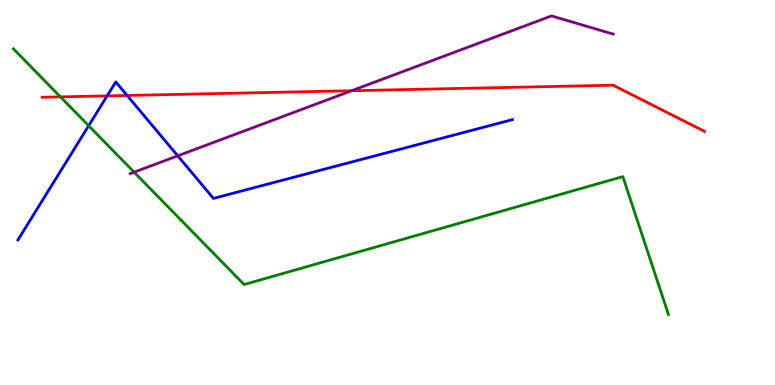[{'lines': ['blue', 'red'], 'intersections': [{'x': 1.38, 'y': 7.51}, {'x': 1.64, 'y': 7.52}]}, {'lines': ['green', 'red'], 'intersections': [{'x': 0.78, 'y': 7.48}]}, {'lines': ['purple', 'red'], 'intersections': [{'x': 4.54, 'y': 7.64}]}, {'lines': ['blue', 'green'], 'intersections': [{'x': 1.14, 'y': 6.73}]}, {'lines': ['blue', 'purple'], 'intersections': [{'x': 2.29, 'y': 5.95}]}, {'lines': ['green', 'purple'], 'intersections': [{'x': 1.73, 'y': 5.53}]}]